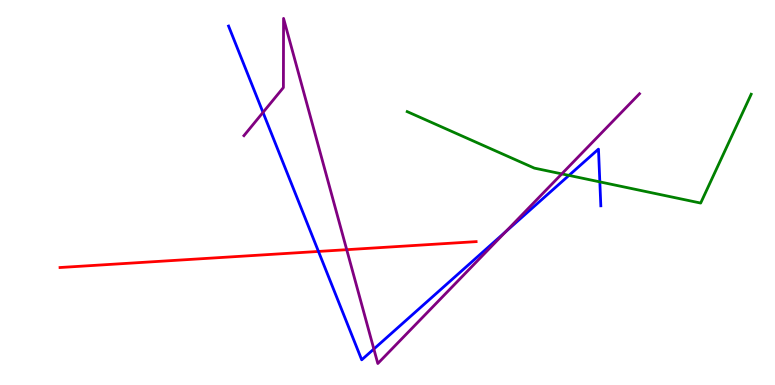[{'lines': ['blue', 'red'], 'intersections': [{'x': 4.11, 'y': 3.47}]}, {'lines': ['green', 'red'], 'intersections': []}, {'lines': ['purple', 'red'], 'intersections': [{'x': 4.47, 'y': 3.51}]}, {'lines': ['blue', 'green'], 'intersections': [{'x': 7.34, 'y': 5.44}, {'x': 7.74, 'y': 5.28}]}, {'lines': ['blue', 'purple'], 'intersections': [{'x': 3.39, 'y': 7.08}, {'x': 4.82, 'y': 0.935}, {'x': 6.53, 'y': 3.98}]}, {'lines': ['green', 'purple'], 'intersections': [{'x': 7.25, 'y': 5.48}]}]